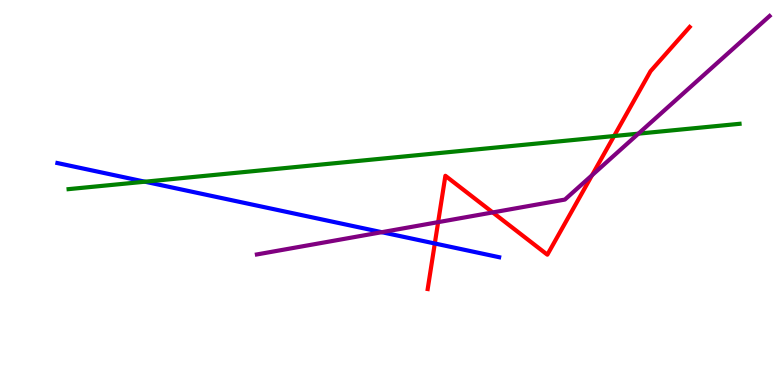[{'lines': ['blue', 'red'], 'intersections': [{'x': 5.61, 'y': 3.68}]}, {'lines': ['green', 'red'], 'intersections': [{'x': 7.92, 'y': 6.47}]}, {'lines': ['purple', 'red'], 'intersections': [{'x': 5.65, 'y': 4.23}, {'x': 6.36, 'y': 4.48}, {'x': 7.64, 'y': 5.45}]}, {'lines': ['blue', 'green'], 'intersections': [{'x': 1.87, 'y': 5.28}]}, {'lines': ['blue', 'purple'], 'intersections': [{'x': 4.93, 'y': 3.97}]}, {'lines': ['green', 'purple'], 'intersections': [{'x': 8.24, 'y': 6.53}]}]